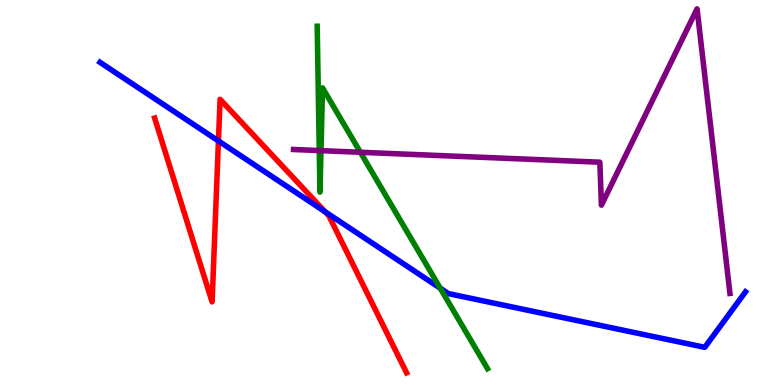[{'lines': ['blue', 'red'], 'intersections': [{'x': 2.82, 'y': 6.34}, {'x': 4.19, 'y': 4.5}]}, {'lines': ['green', 'red'], 'intersections': []}, {'lines': ['purple', 'red'], 'intersections': []}, {'lines': ['blue', 'green'], 'intersections': [{'x': 5.68, 'y': 2.51}]}, {'lines': ['blue', 'purple'], 'intersections': []}, {'lines': ['green', 'purple'], 'intersections': [{'x': 4.12, 'y': 6.09}, {'x': 4.14, 'y': 6.09}, {'x': 4.65, 'y': 6.04}]}]